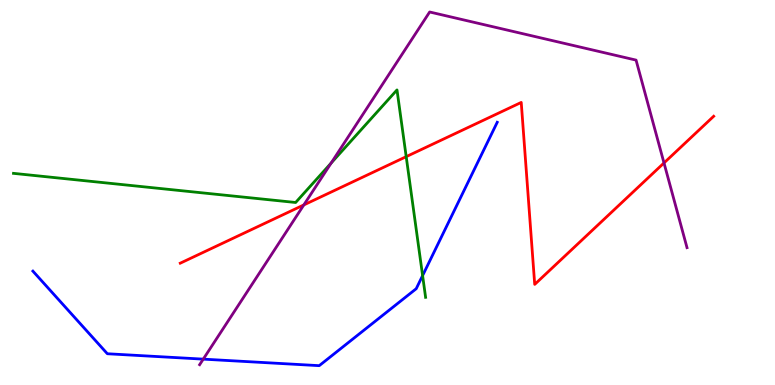[{'lines': ['blue', 'red'], 'intersections': []}, {'lines': ['green', 'red'], 'intersections': [{'x': 5.24, 'y': 5.93}]}, {'lines': ['purple', 'red'], 'intersections': [{'x': 3.92, 'y': 4.68}, {'x': 8.57, 'y': 5.77}]}, {'lines': ['blue', 'green'], 'intersections': [{'x': 5.45, 'y': 2.84}]}, {'lines': ['blue', 'purple'], 'intersections': [{'x': 2.62, 'y': 0.672}]}, {'lines': ['green', 'purple'], 'intersections': [{'x': 4.27, 'y': 5.76}]}]